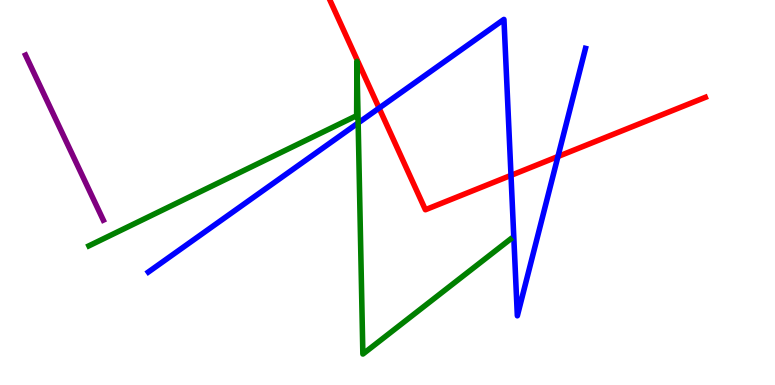[{'lines': ['blue', 'red'], 'intersections': [{'x': 4.89, 'y': 7.19}, {'x': 6.59, 'y': 5.44}, {'x': 7.2, 'y': 5.93}]}, {'lines': ['green', 'red'], 'intersections': []}, {'lines': ['purple', 'red'], 'intersections': []}, {'lines': ['blue', 'green'], 'intersections': [{'x': 4.62, 'y': 6.81}]}, {'lines': ['blue', 'purple'], 'intersections': []}, {'lines': ['green', 'purple'], 'intersections': []}]